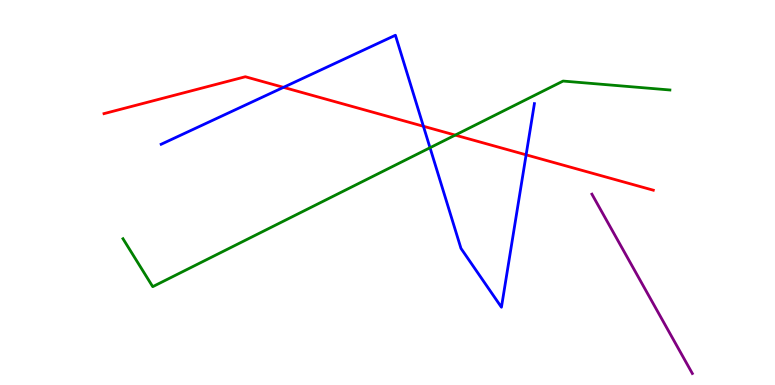[{'lines': ['blue', 'red'], 'intersections': [{'x': 3.66, 'y': 7.73}, {'x': 5.46, 'y': 6.72}, {'x': 6.79, 'y': 5.98}]}, {'lines': ['green', 'red'], 'intersections': [{'x': 5.87, 'y': 6.49}]}, {'lines': ['purple', 'red'], 'intersections': []}, {'lines': ['blue', 'green'], 'intersections': [{'x': 5.55, 'y': 6.16}]}, {'lines': ['blue', 'purple'], 'intersections': []}, {'lines': ['green', 'purple'], 'intersections': []}]